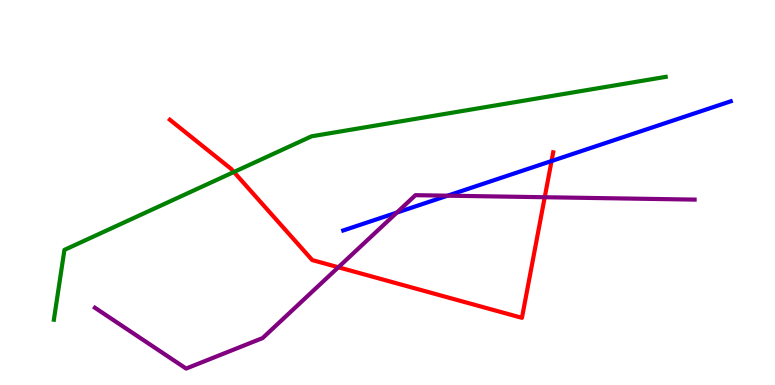[{'lines': ['blue', 'red'], 'intersections': [{'x': 7.12, 'y': 5.82}]}, {'lines': ['green', 'red'], 'intersections': [{'x': 3.02, 'y': 5.53}]}, {'lines': ['purple', 'red'], 'intersections': [{'x': 4.37, 'y': 3.06}, {'x': 7.03, 'y': 4.88}]}, {'lines': ['blue', 'green'], 'intersections': []}, {'lines': ['blue', 'purple'], 'intersections': [{'x': 5.12, 'y': 4.48}, {'x': 5.77, 'y': 4.92}]}, {'lines': ['green', 'purple'], 'intersections': []}]